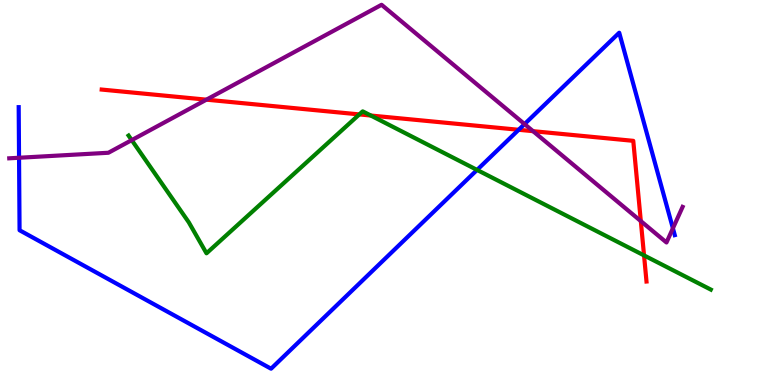[{'lines': ['blue', 'red'], 'intersections': [{'x': 6.69, 'y': 6.63}]}, {'lines': ['green', 'red'], 'intersections': [{'x': 4.64, 'y': 7.03}, {'x': 4.78, 'y': 7.0}, {'x': 8.31, 'y': 3.37}]}, {'lines': ['purple', 'red'], 'intersections': [{'x': 2.66, 'y': 7.41}, {'x': 6.88, 'y': 6.59}, {'x': 8.27, 'y': 4.26}]}, {'lines': ['blue', 'green'], 'intersections': [{'x': 6.16, 'y': 5.59}]}, {'lines': ['blue', 'purple'], 'intersections': [{'x': 0.246, 'y': 5.9}, {'x': 6.77, 'y': 6.78}, {'x': 8.68, 'y': 4.07}]}, {'lines': ['green', 'purple'], 'intersections': [{'x': 1.7, 'y': 6.36}]}]